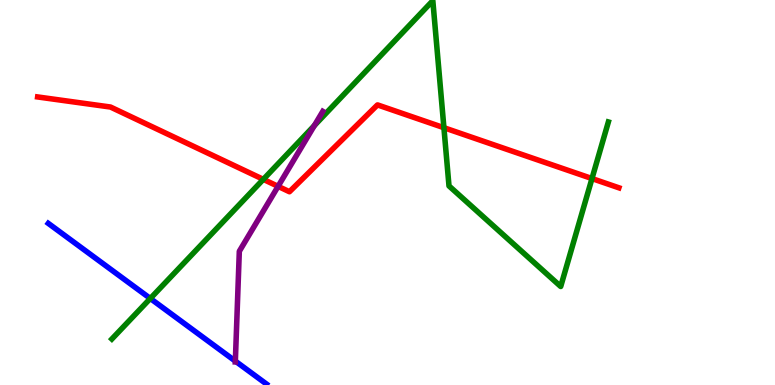[{'lines': ['blue', 'red'], 'intersections': []}, {'lines': ['green', 'red'], 'intersections': [{'x': 3.4, 'y': 5.34}, {'x': 5.73, 'y': 6.68}, {'x': 7.64, 'y': 5.36}]}, {'lines': ['purple', 'red'], 'intersections': [{'x': 3.59, 'y': 5.16}]}, {'lines': ['blue', 'green'], 'intersections': [{'x': 1.94, 'y': 2.25}]}, {'lines': ['blue', 'purple'], 'intersections': [{'x': 3.04, 'y': 0.621}]}, {'lines': ['green', 'purple'], 'intersections': [{'x': 4.06, 'y': 6.74}]}]